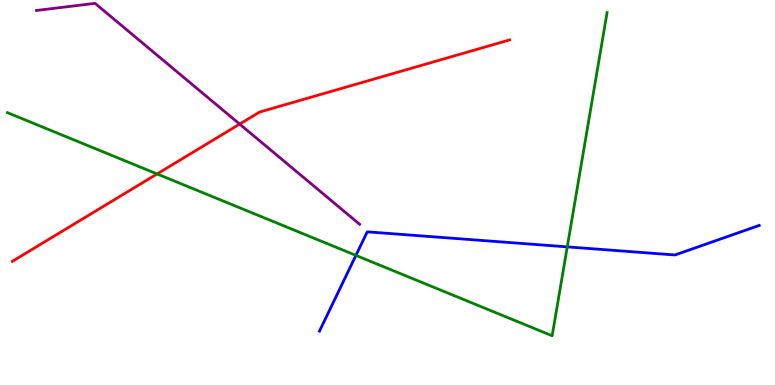[{'lines': ['blue', 'red'], 'intersections': []}, {'lines': ['green', 'red'], 'intersections': [{'x': 2.03, 'y': 5.48}]}, {'lines': ['purple', 'red'], 'intersections': [{'x': 3.09, 'y': 6.78}]}, {'lines': ['blue', 'green'], 'intersections': [{'x': 4.59, 'y': 3.37}, {'x': 7.32, 'y': 3.59}]}, {'lines': ['blue', 'purple'], 'intersections': []}, {'lines': ['green', 'purple'], 'intersections': []}]